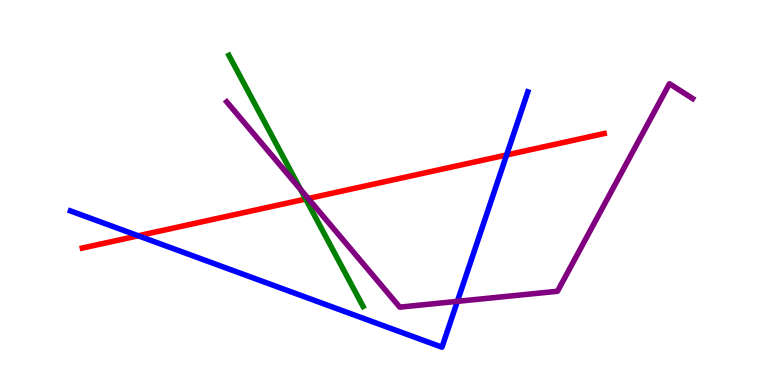[{'lines': ['blue', 'red'], 'intersections': [{'x': 1.78, 'y': 3.88}, {'x': 6.54, 'y': 5.97}]}, {'lines': ['green', 'red'], 'intersections': [{'x': 3.94, 'y': 4.83}]}, {'lines': ['purple', 'red'], 'intersections': [{'x': 3.98, 'y': 4.84}]}, {'lines': ['blue', 'green'], 'intersections': []}, {'lines': ['blue', 'purple'], 'intersections': [{'x': 5.9, 'y': 2.17}]}, {'lines': ['green', 'purple'], 'intersections': [{'x': 3.88, 'y': 5.08}]}]